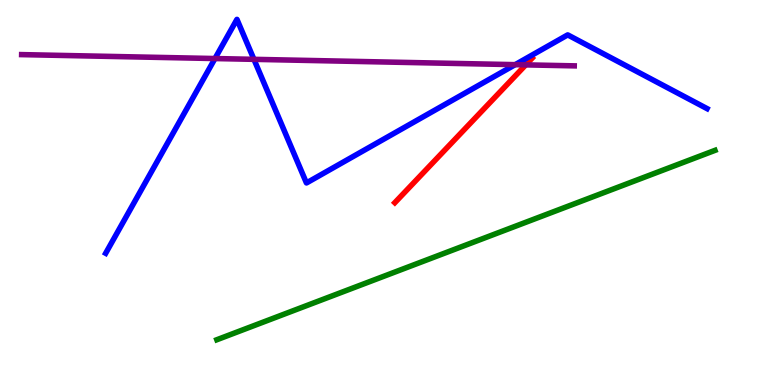[{'lines': ['blue', 'red'], 'intersections': []}, {'lines': ['green', 'red'], 'intersections': []}, {'lines': ['purple', 'red'], 'intersections': [{'x': 6.78, 'y': 8.32}]}, {'lines': ['blue', 'green'], 'intersections': []}, {'lines': ['blue', 'purple'], 'intersections': [{'x': 2.77, 'y': 8.48}, {'x': 3.28, 'y': 8.46}, {'x': 6.65, 'y': 8.32}]}, {'lines': ['green', 'purple'], 'intersections': []}]